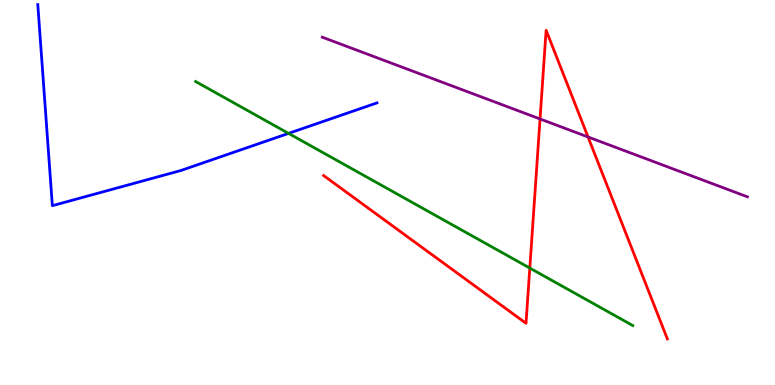[{'lines': ['blue', 'red'], 'intersections': []}, {'lines': ['green', 'red'], 'intersections': [{'x': 6.84, 'y': 3.04}]}, {'lines': ['purple', 'red'], 'intersections': [{'x': 6.97, 'y': 6.91}, {'x': 7.59, 'y': 6.44}]}, {'lines': ['blue', 'green'], 'intersections': [{'x': 3.72, 'y': 6.54}]}, {'lines': ['blue', 'purple'], 'intersections': []}, {'lines': ['green', 'purple'], 'intersections': []}]